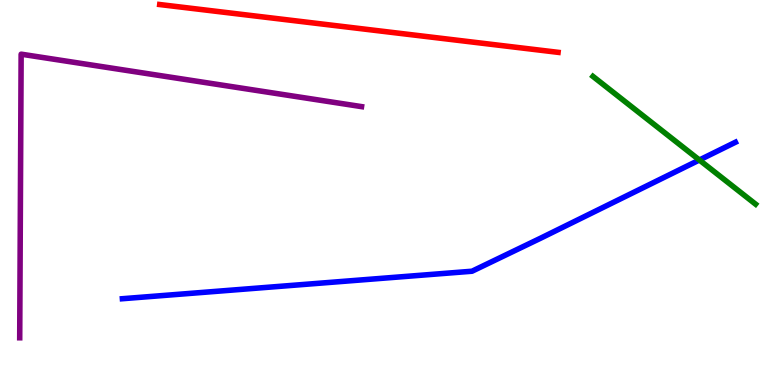[{'lines': ['blue', 'red'], 'intersections': []}, {'lines': ['green', 'red'], 'intersections': []}, {'lines': ['purple', 'red'], 'intersections': []}, {'lines': ['blue', 'green'], 'intersections': [{'x': 9.02, 'y': 5.84}]}, {'lines': ['blue', 'purple'], 'intersections': []}, {'lines': ['green', 'purple'], 'intersections': []}]